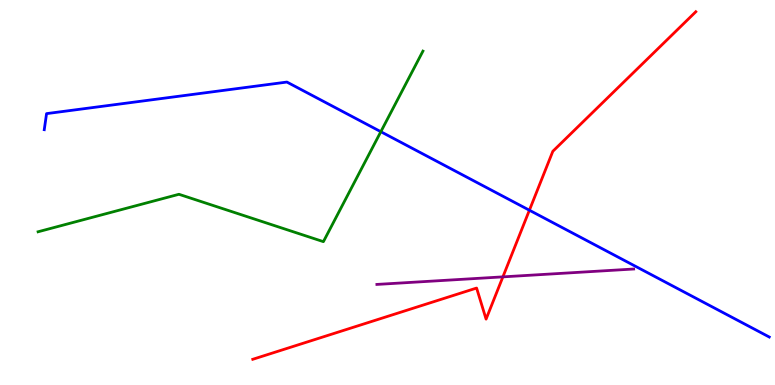[{'lines': ['blue', 'red'], 'intersections': [{'x': 6.83, 'y': 4.54}]}, {'lines': ['green', 'red'], 'intersections': []}, {'lines': ['purple', 'red'], 'intersections': [{'x': 6.49, 'y': 2.81}]}, {'lines': ['blue', 'green'], 'intersections': [{'x': 4.91, 'y': 6.58}]}, {'lines': ['blue', 'purple'], 'intersections': []}, {'lines': ['green', 'purple'], 'intersections': []}]